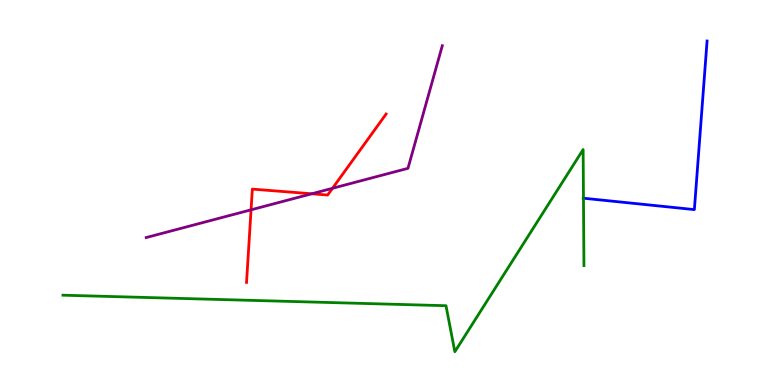[{'lines': ['blue', 'red'], 'intersections': []}, {'lines': ['green', 'red'], 'intersections': []}, {'lines': ['purple', 'red'], 'intersections': [{'x': 3.24, 'y': 4.55}, {'x': 4.02, 'y': 4.97}, {'x': 4.29, 'y': 5.11}]}, {'lines': ['blue', 'green'], 'intersections': [{'x': 7.53, 'y': 4.85}]}, {'lines': ['blue', 'purple'], 'intersections': []}, {'lines': ['green', 'purple'], 'intersections': []}]